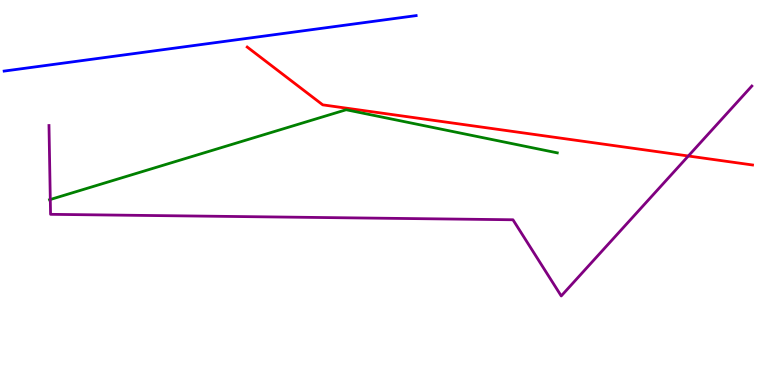[{'lines': ['blue', 'red'], 'intersections': []}, {'lines': ['green', 'red'], 'intersections': []}, {'lines': ['purple', 'red'], 'intersections': [{'x': 8.88, 'y': 5.95}]}, {'lines': ['blue', 'green'], 'intersections': []}, {'lines': ['blue', 'purple'], 'intersections': []}, {'lines': ['green', 'purple'], 'intersections': [{'x': 0.649, 'y': 4.82}]}]